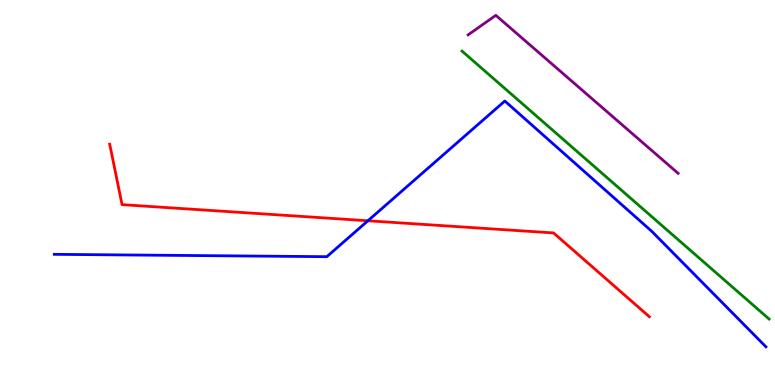[{'lines': ['blue', 'red'], 'intersections': [{'x': 4.75, 'y': 4.27}]}, {'lines': ['green', 'red'], 'intersections': []}, {'lines': ['purple', 'red'], 'intersections': []}, {'lines': ['blue', 'green'], 'intersections': []}, {'lines': ['blue', 'purple'], 'intersections': []}, {'lines': ['green', 'purple'], 'intersections': []}]